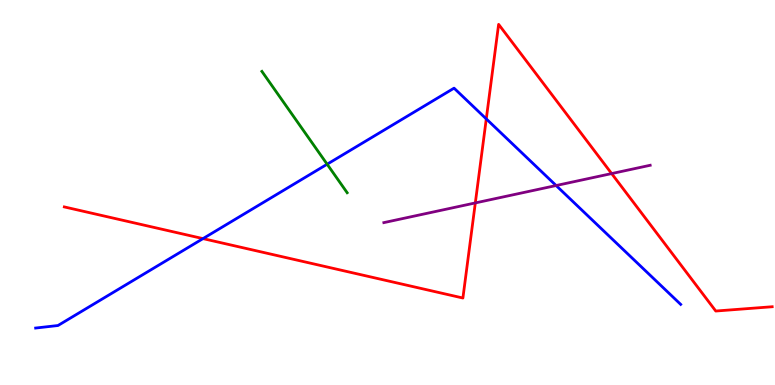[{'lines': ['blue', 'red'], 'intersections': [{'x': 2.62, 'y': 3.8}, {'x': 6.27, 'y': 6.91}]}, {'lines': ['green', 'red'], 'intersections': []}, {'lines': ['purple', 'red'], 'intersections': [{'x': 6.13, 'y': 4.73}, {'x': 7.89, 'y': 5.49}]}, {'lines': ['blue', 'green'], 'intersections': [{'x': 4.22, 'y': 5.73}]}, {'lines': ['blue', 'purple'], 'intersections': [{'x': 7.18, 'y': 5.18}]}, {'lines': ['green', 'purple'], 'intersections': []}]